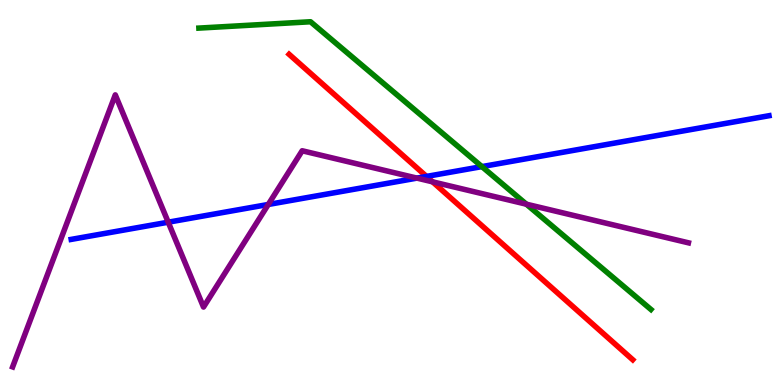[{'lines': ['blue', 'red'], 'intersections': [{'x': 5.5, 'y': 5.42}]}, {'lines': ['green', 'red'], 'intersections': []}, {'lines': ['purple', 'red'], 'intersections': [{'x': 5.58, 'y': 5.28}]}, {'lines': ['blue', 'green'], 'intersections': [{'x': 6.22, 'y': 5.67}]}, {'lines': ['blue', 'purple'], 'intersections': [{'x': 2.17, 'y': 4.23}, {'x': 3.46, 'y': 4.69}, {'x': 5.38, 'y': 5.37}]}, {'lines': ['green', 'purple'], 'intersections': [{'x': 6.79, 'y': 4.7}]}]